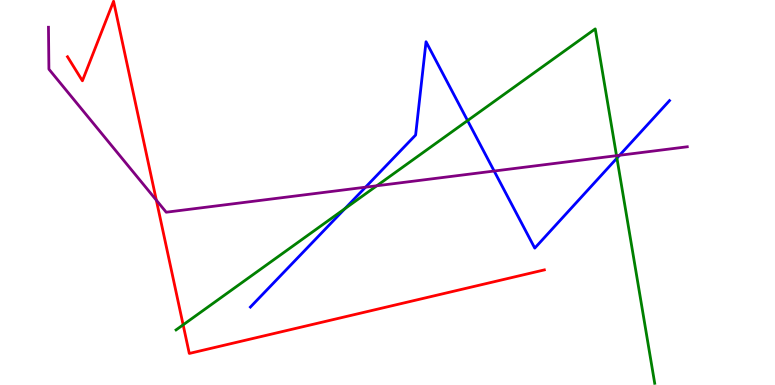[{'lines': ['blue', 'red'], 'intersections': []}, {'lines': ['green', 'red'], 'intersections': [{'x': 2.36, 'y': 1.56}]}, {'lines': ['purple', 'red'], 'intersections': [{'x': 2.02, 'y': 4.8}]}, {'lines': ['blue', 'green'], 'intersections': [{'x': 4.45, 'y': 4.58}, {'x': 6.03, 'y': 6.87}, {'x': 7.96, 'y': 5.89}]}, {'lines': ['blue', 'purple'], 'intersections': [{'x': 4.72, 'y': 5.14}, {'x': 6.38, 'y': 5.56}, {'x': 7.99, 'y': 5.97}]}, {'lines': ['green', 'purple'], 'intersections': [{'x': 4.86, 'y': 5.17}, {'x': 7.96, 'y': 5.96}]}]